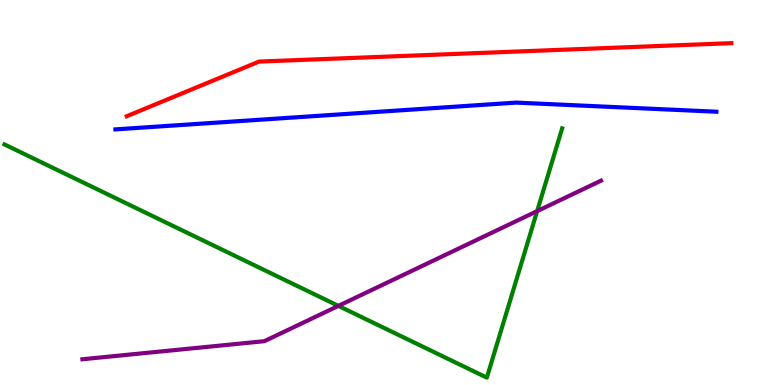[{'lines': ['blue', 'red'], 'intersections': []}, {'lines': ['green', 'red'], 'intersections': []}, {'lines': ['purple', 'red'], 'intersections': []}, {'lines': ['blue', 'green'], 'intersections': []}, {'lines': ['blue', 'purple'], 'intersections': []}, {'lines': ['green', 'purple'], 'intersections': [{'x': 4.37, 'y': 2.05}, {'x': 6.93, 'y': 4.52}]}]